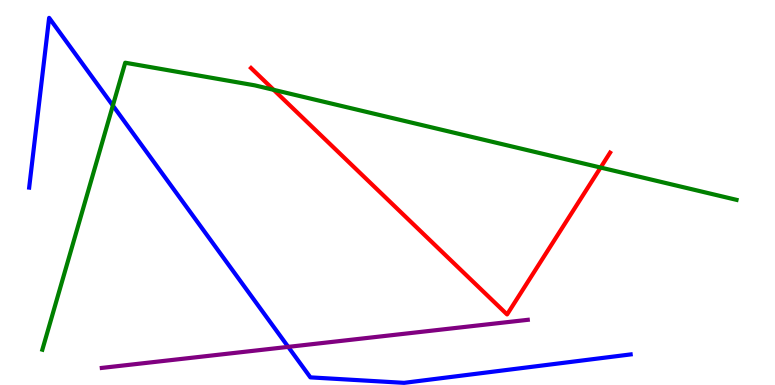[{'lines': ['blue', 'red'], 'intersections': []}, {'lines': ['green', 'red'], 'intersections': [{'x': 3.53, 'y': 7.67}, {'x': 7.75, 'y': 5.65}]}, {'lines': ['purple', 'red'], 'intersections': []}, {'lines': ['blue', 'green'], 'intersections': [{'x': 1.46, 'y': 7.26}]}, {'lines': ['blue', 'purple'], 'intersections': [{'x': 3.72, 'y': 0.99}]}, {'lines': ['green', 'purple'], 'intersections': []}]